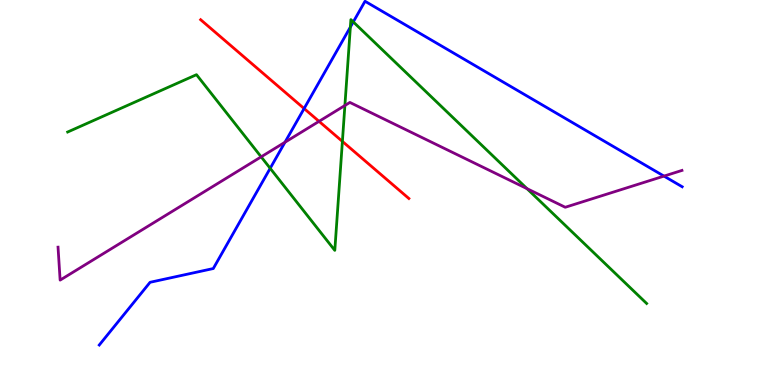[{'lines': ['blue', 'red'], 'intersections': [{'x': 3.92, 'y': 7.18}]}, {'lines': ['green', 'red'], 'intersections': [{'x': 4.42, 'y': 6.33}]}, {'lines': ['purple', 'red'], 'intersections': [{'x': 4.12, 'y': 6.85}]}, {'lines': ['blue', 'green'], 'intersections': [{'x': 3.49, 'y': 5.63}, {'x': 4.52, 'y': 9.3}, {'x': 4.56, 'y': 9.43}]}, {'lines': ['blue', 'purple'], 'intersections': [{'x': 3.68, 'y': 6.31}, {'x': 8.57, 'y': 5.43}]}, {'lines': ['green', 'purple'], 'intersections': [{'x': 3.37, 'y': 5.93}, {'x': 4.45, 'y': 7.26}, {'x': 6.8, 'y': 5.1}]}]